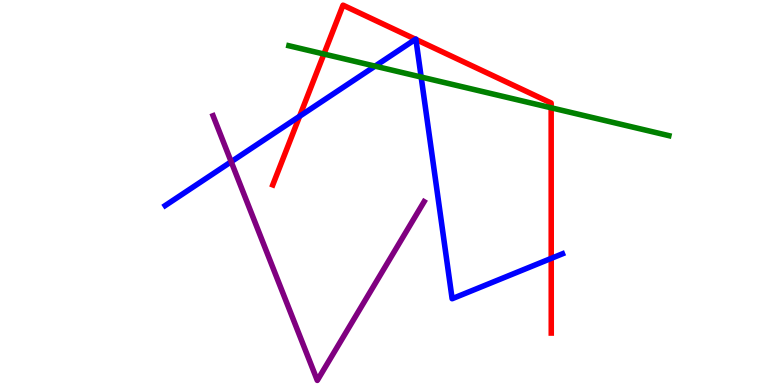[{'lines': ['blue', 'red'], 'intersections': [{'x': 3.87, 'y': 6.98}, {'x': 5.36, 'y': 8.98}, {'x': 5.37, 'y': 8.98}, {'x': 7.11, 'y': 3.29}]}, {'lines': ['green', 'red'], 'intersections': [{'x': 4.18, 'y': 8.6}, {'x': 7.11, 'y': 7.2}]}, {'lines': ['purple', 'red'], 'intersections': []}, {'lines': ['blue', 'green'], 'intersections': [{'x': 4.84, 'y': 8.28}, {'x': 5.43, 'y': 8.0}]}, {'lines': ['blue', 'purple'], 'intersections': [{'x': 2.98, 'y': 5.8}]}, {'lines': ['green', 'purple'], 'intersections': []}]